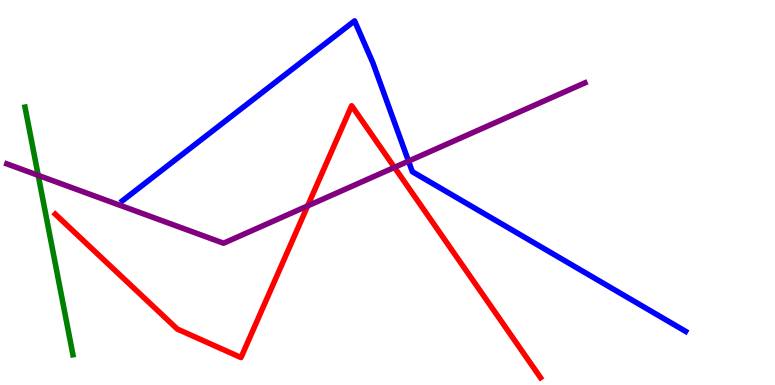[{'lines': ['blue', 'red'], 'intersections': []}, {'lines': ['green', 'red'], 'intersections': []}, {'lines': ['purple', 'red'], 'intersections': [{'x': 3.97, 'y': 4.65}, {'x': 5.09, 'y': 5.65}]}, {'lines': ['blue', 'green'], 'intersections': []}, {'lines': ['blue', 'purple'], 'intersections': [{'x': 5.27, 'y': 5.81}]}, {'lines': ['green', 'purple'], 'intersections': [{'x': 0.493, 'y': 5.45}]}]